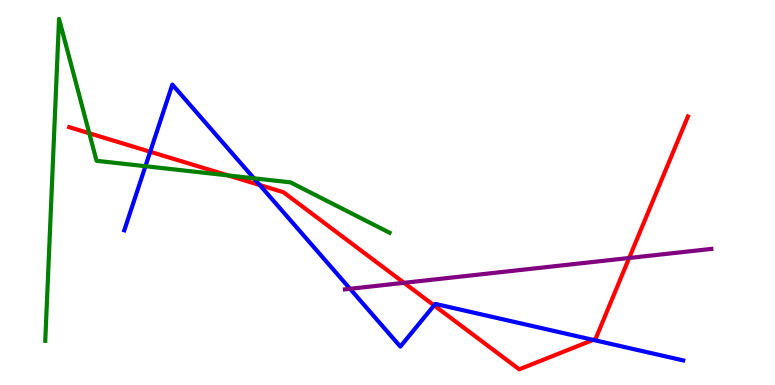[{'lines': ['blue', 'red'], 'intersections': [{'x': 1.94, 'y': 6.06}, {'x': 3.35, 'y': 5.19}, {'x': 5.6, 'y': 2.07}, {'x': 7.65, 'y': 1.17}]}, {'lines': ['green', 'red'], 'intersections': [{'x': 1.15, 'y': 6.54}, {'x': 2.94, 'y': 5.44}]}, {'lines': ['purple', 'red'], 'intersections': [{'x': 5.21, 'y': 2.65}, {'x': 8.12, 'y': 3.3}]}, {'lines': ['blue', 'green'], 'intersections': [{'x': 1.88, 'y': 5.68}, {'x': 3.28, 'y': 5.37}]}, {'lines': ['blue', 'purple'], 'intersections': [{'x': 4.52, 'y': 2.5}]}, {'lines': ['green', 'purple'], 'intersections': []}]